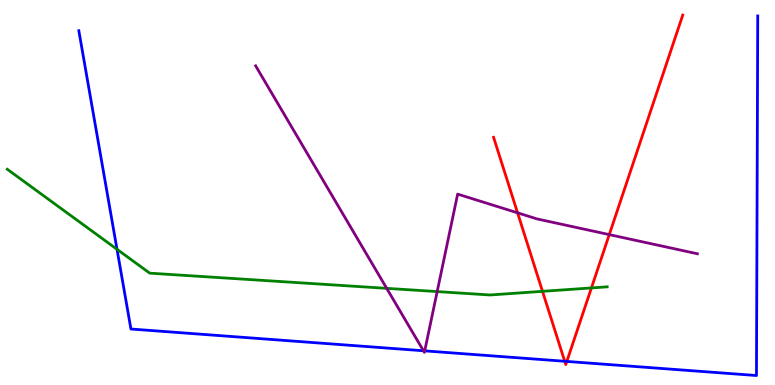[{'lines': ['blue', 'red'], 'intersections': [{'x': 7.29, 'y': 0.616}, {'x': 7.31, 'y': 0.612}]}, {'lines': ['green', 'red'], 'intersections': [{'x': 7.0, 'y': 2.43}, {'x': 7.63, 'y': 2.52}]}, {'lines': ['purple', 'red'], 'intersections': [{'x': 6.68, 'y': 4.47}, {'x': 7.86, 'y': 3.91}]}, {'lines': ['blue', 'green'], 'intersections': [{'x': 1.51, 'y': 3.52}]}, {'lines': ['blue', 'purple'], 'intersections': [{'x': 5.46, 'y': 0.889}, {'x': 5.48, 'y': 0.887}]}, {'lines': ['green', 'purple'], 'intersections': [{'x': 4.99, 'y': 2.51}, {'x': 5.64, 'y': 2.43}]}]